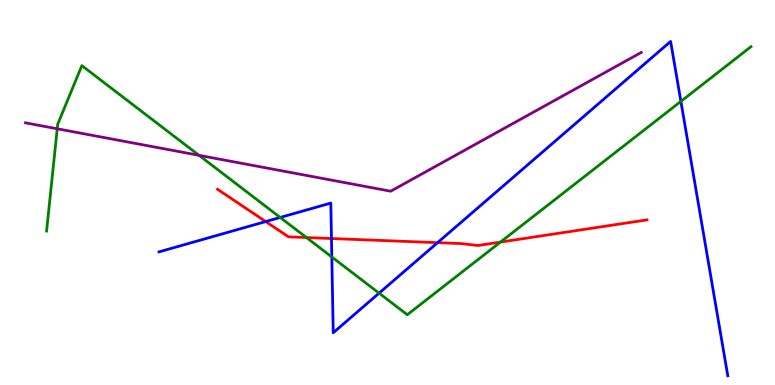[{'lines': ['blue', 'red'], 'intersections': [{'x': 3.43, 'y': 4.24}, {'x': 4.28, 'y': 3.8}, {'x': 5.65, 'y': 3.7}]}, {'lines': ['green', 'red'], 'intersections': [{'x': 3.95, 'y': 3.83}, {'x': 6.46, 'y': 3.71}]}, {'lines': ['purple', 'red'], 'intersections': []}, {'lines': ['blue', 'green'], 'intersections': [{'x': 3.62, 'y': 4.35}, {'x': 4.28, 'y': 3.33}, {'x': 4.89, 'y': 2.39}, {'x': 8.79, 'y': 7.37}]}, {'lines': ['blue', 'purple'], 'intersections': []}, {'lines': ['green', 'purple'], 'intersections': [{'x': 0.738, 'y': 6.66}, {'x': 2.57, 'y': 5.97}]}]